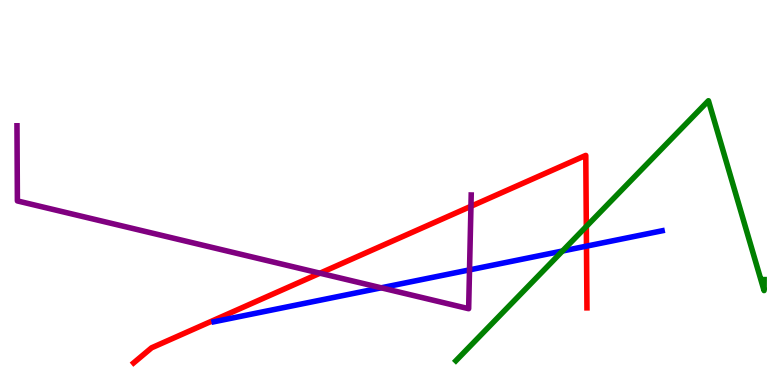[{'lines': ['blue', 'red'], 'intersections': [{'x': 7.57, 'y': 3.61}]}, {'lines': ['green', 'red'], 'intersections': [{'x': 7.57, 'y': 4.12}]}, {'lines': ['purple', 'red'], 'intersections': [{'x': 4.13, 'y': 2.9}, {'x': 6.08, 'y': 4.64}]}, {'lines': ['blue', 'green'], 'intersections': [{'x': 7.26, 'y': 3.48}]}, {'lines': ['blue', 'purple'], 'intersections': [{'x': 4.92, 'y': 2.52}, {'x': 6.06, 'y': 2.99}]}, {'lines': ['green', 'purple'], 'intersections': []}]